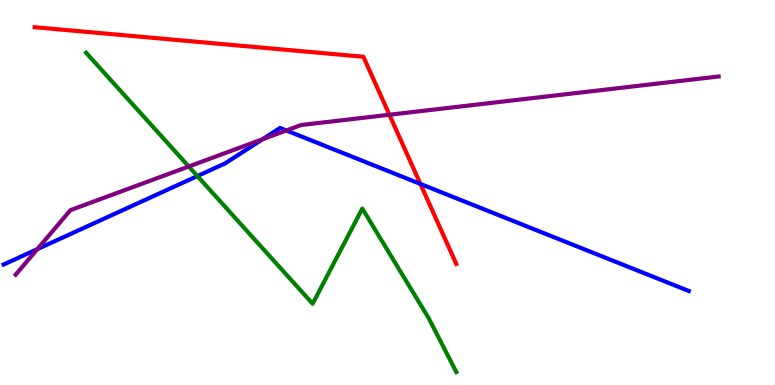[{'lines': ['blue', 'red'], 'intersections': [{'x': 5.42, 'y': 5.22}]}, {'lines': ['green', 'red'], 'intersections': []}, {'lines': ['purple', 'red'], 'intersections': [{'x': 5.02, 'y': 7.02}]}, {'lines': ['blue', 'green'], 'intersections': [{'x': 2.55, 'y': 5.43}]}, {'lines': ['blue', 'purple'], 'intersections': [{'x': 0.482, 'y': 3.53}, {'x': 3.39, 'y': 6.38}, {'x': 3.69, 'y': 6.61}]}, {'lines': ['green', 'purple'], 'intersections': [{'x': 2.44, 'y': 5.68}]}]